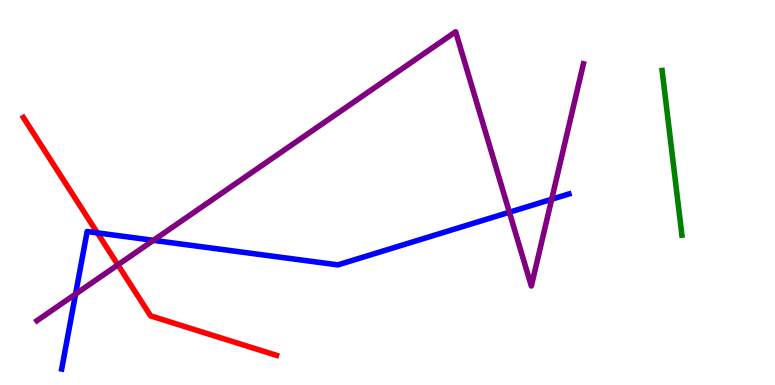[{'lines': ['blue', 'red'], 'intersections': [{'x': 1.26, 'y': 3.95}]}, {'lines': ['green', 'red'], 'intersections': []}, {'lines': ['purple', 'red'], 'intersections': [{'x': 1.52, 'y': 3.12}]}, {'lines': ['blue', 'green'], 'intersections': []}, {'lines': ['blue', 'purple'], 'intersections': [{'x': 0.975, 'y': 2.36}, {'x': 1.98, 'y': 3.76}, {'x': 6.57, 'y': 4.49}, {'x': 7.12, 'y': 4.82}]}, {'lines': ['green', 'purple'], 'intersections': []}]